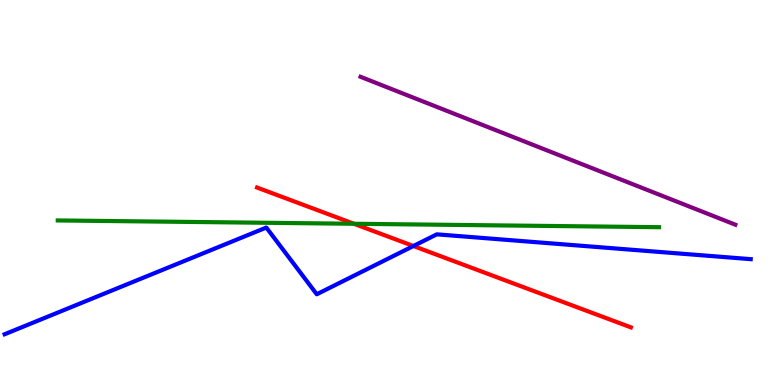[{'lines': ['blue', 'red'], 'intersections': [{'x': 5.33, 'y': 3.61}]}, {'lines': ['green', 'red'], 'intersections': [{'x': 4.57, 'y': 4.19}]}, {'lines': ['purple', 'red'], 'intersections': []}, {'lines': ['blue', 'green'], 'intersections': []}, {'lines': ['blue', 'purple'], 'intersections': []}, {'lines': ['green', 'purple'], 'intersections': []}]